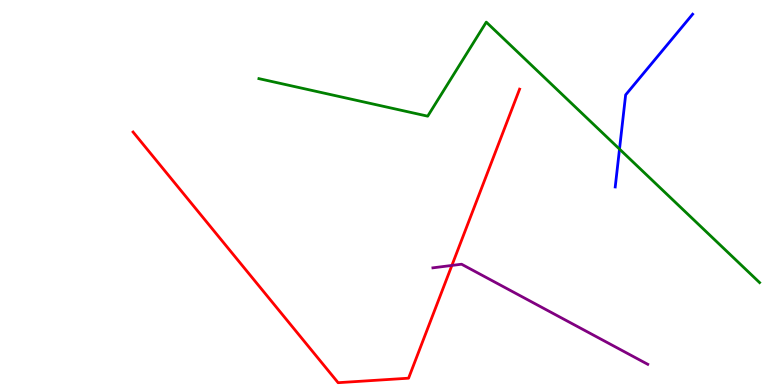[{'lines': ['blue', 'red'], 'intersections': []}, {'lines': ['green', 'red'], 'intersections': []}, {'lines': ['purple', 'red'], 'intersections': [{'x': 5.83, 'y': 3.11}]}, {'lines': ['blue', 'green'], 'intersections': [{'x': 7.99, 'y': 6.13}]}, {'lines': ['blue', 'purple'], 'intersections': []}, {'lines': ['green', 'purple'], 'intersections': []}]